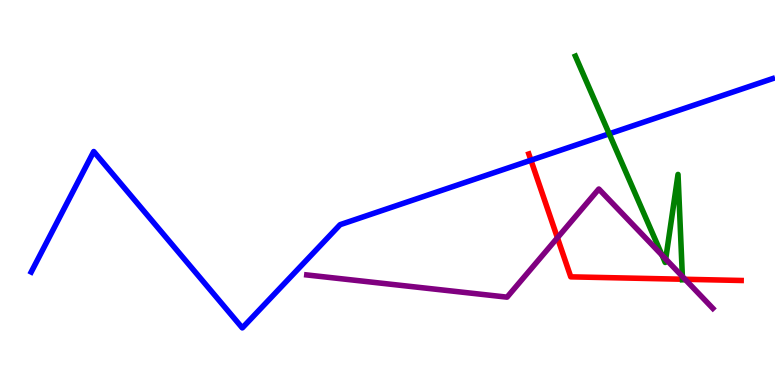[{'lines': ['blue', 'red'], 'intersections': [{'x': 6.85, 'y': 5.84}]}, {'lines': ['green', 'red'], 'intersections': [{'x': 8.81, 'y': 2.75}]}, {'lines': ['purple', 'red'], 'intersections': [{'x': 7.19, 'y': 3.82}, {'x': 8.84, 'y': 2.75}]}, {'lines': ['blue', 'green'], 'intersections': [{'x': 7.86, 'y': 6.52}]}, {'lines': ['blue', 'purple'], 'intersections': []}, {'lines': ['green', 'purple'], 'intersections': [{'x': 8.54, 'y': 3.37}, {'x': 8.59, 'y': 3.27}, {'x': 8.8, 'y': 2.82}]}]